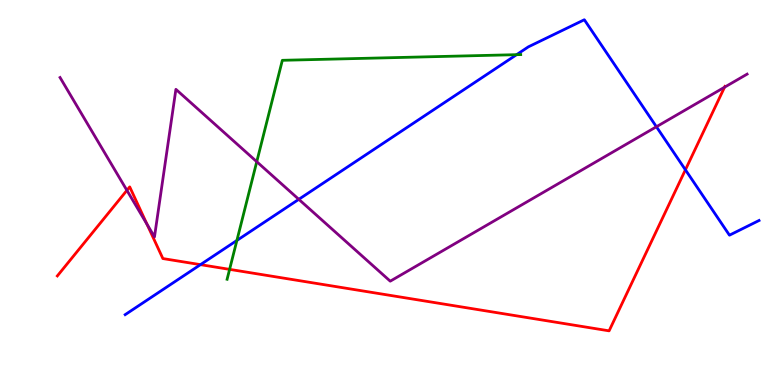[{'lines': ['blue', 'red'], 'intersections': [{'x': 2.59, 'y': 3.13}, {'x': 8.84, 'y': 5.59}]}, {'lines': ['green', 'red'], 'intersections': [{'x': 2.96, 'y': 3.0}]}, {'lines': ['purple', 'red'], 'intersections': [{'x': 1.64, 'y': 5.06}, {'x': 1.9, 'y': 4.18}, {'x': 9.35, 'y': 7.73}]}, {'lines': ['blue', 'green'], 'intersections': [{'x': 3.06, 'y': 3.75}, {'x': 6.67, 'y': 8.58}]}, {'lines': ['blue', 'purple'], 'intersections': [{'x': 3.86, 'y': 4.82}, {'x': 8.47, 'y': 6.71}]}, {'lines': ['green', 'purple'], 'intersections': [{'x': 3.31, 'y': 5.8}]}]